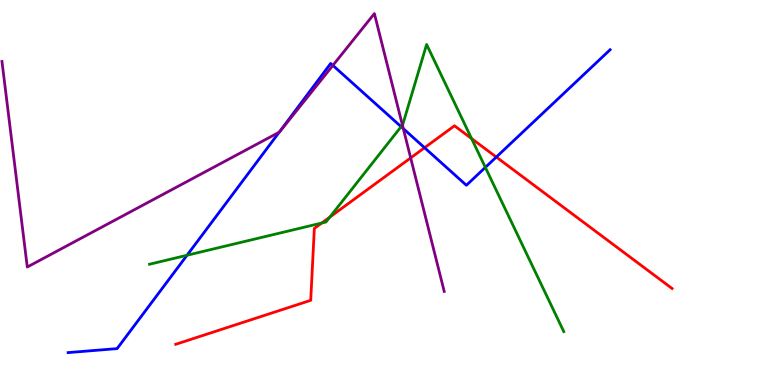[{'lines': ['blue', 'red'], 'intersections': [{'x': 5.48, 'y': 6.16}, {'x': 6.4, 'y': 5.92}]}, {'lines': ['green', 'red'], 'intersections': [{'x': 4.15, 'y': 4.21}, {'x': 4.26, 'y': 4.36}, {'x': 6.08, 'y': 6.4}]}, {'lines': ['purple', 'red'], 'intersections': [{'x': 5.3, 'y': 5.9}]}, {'lines': ['blue', 'green'], 'intersections': [{'x': 2.41, 'y': 3.37}, {'x': 5.18, 'y': 6.71}, {'x': 6.26, 'y': 5.65}]}, {'lines': ['blue', 'purple'], 'intersections': [{'x': 3.6, 'y': 6.57}, {'x': 4.3, 'y': 8.3}, {'x': 5.2, 'y': 6.66}]}, {'lines': ['green', 'purple'], 'intersections': [{'x': 5.19, 'y': 6.75}]}]